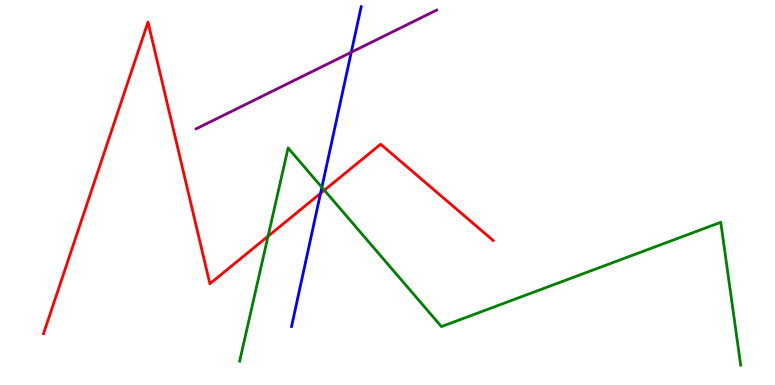[{'lines': ['blue', 'red'], 'intersections': [{'x': 4.14, 'y': 4.98}]}, {'lines': ['green', 'red'], 'intersections': [{'x': 3.46, 'y': 3.86}, {'x': 4.19, 'y': 5.06}]}, {'lines': ['purple', 'red'], 'intersections': []}, {'lines': ['blue', 'green'], 'intersections': [{'x': 4.15, 'y': 5.13}]}, {'lines': ['blue', 'purple'], 'intersections': [{'x': 4.53, 'y': 8.64}]}, {'lines': ['green', 'purple'], 'intersections': []}]